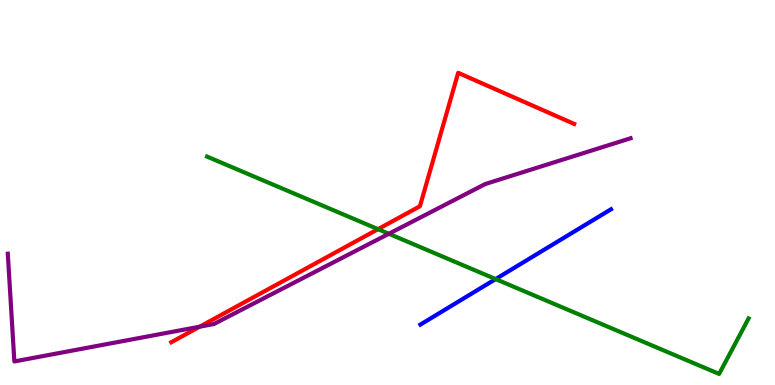[{'lines': ['blue', 'red'], 'intersections': []}, {'lines': ['green', 'red'], 'intersections': [{'x': 4.88, 'y': 4.05}]}, {'lines': ['purple', 'red'], 'intersections': [{'x': 2.58, 'y': 1.51}]}, {'lines': ['blue', 'green'], 'intersections': [{'x': 6.4, 'y': 2.75}]}, {'lines': ['blue', 'purple'], 'intersections': []}, {'lines': ['green', 'purple'], 'intersections': [{'x': 5.02, 'y': 3.93}]}]